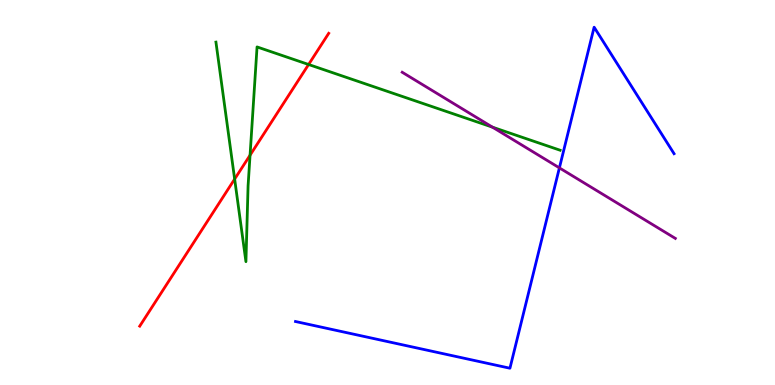[{'lines': ['blue', 'red'], 'intersections': []}, {'lines': ['green', 'red'], 'intersections': [{'x': 3.03, 'y': 5.35}, {'x': 3.23, 'y': 5.97}, {'x': 3.98, 'y': 8.32}]}, {'lines': ['purple', 'red'], 'intersections': []}, {'lines': ['blue', 'green'], 'intersections': []}, {'lines': ['blue', 'purple'], 'intersections': [{'x': 7.22, 'y': 5.64}]}, {'lines': ['green', 'purple'], 'intersections': [{'x': 6.35, 'y': 6.7}]}]